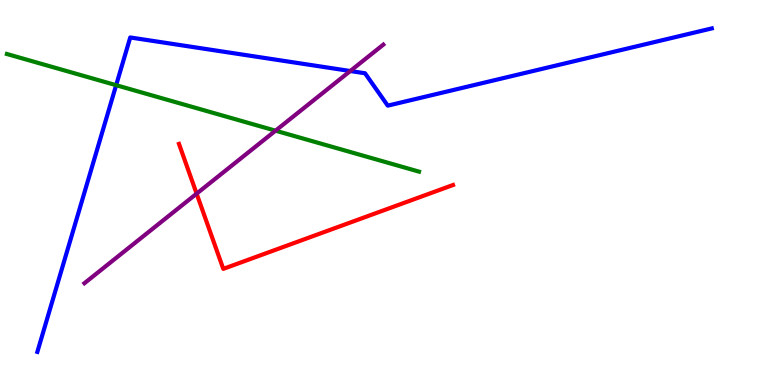[{'lines': ['blue', 'red'], 'intersections': []}, {'lines': ['green', 'red'], 'intersections': []}, {'lines': ['purple', 'red'], 'intersections': [{'x': 2.54, 'y': 4.97}]}, {'lines': ['blue', 'green'], 'intersections': [{'x': 1.5, 'y': 7.79}]}, {'lines': ['blue', 'purple'], 'intersections': [{'x': 4.52, 'y': 8.16}]}, {'lines': ['green', 'purple'], 'intersections': [{'x': 3.56, 'y': 6.61}]}]